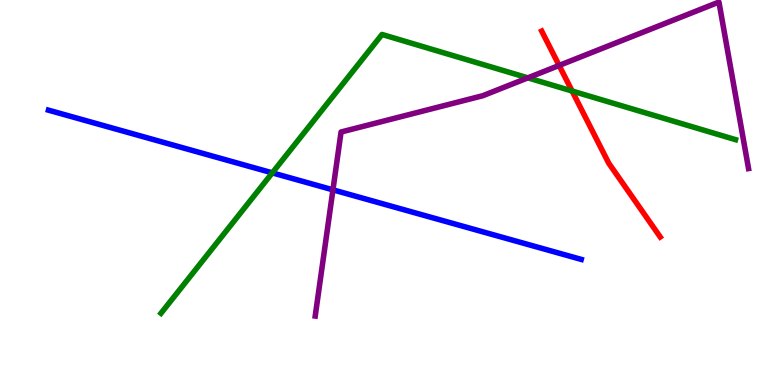[{'lines': ['blue', 'red'], 'intersections': []}, {'lines': ['green', 'red'], 'intersections': [{'x': 7.38, 'y': 7.64}]}, {'lines': ['purple', 'red'], 'intersections': [{'x': 7.21, 'y': 8.3}]}, {'lines': ['blue', 'green'], 'intersections': [{'x': 3.51, 'y': 5.51}]}, {'lines': ['blue', 'purple'], 'intersections': [{'x': 4.3, 'y': 5.07}]}, {'lines': ['green', 'purple'], 'intersections': [{'x': 6.81, 'y': 7.98}]}]